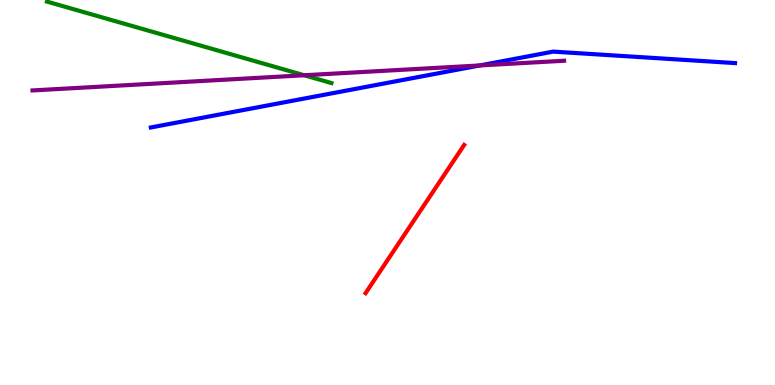[{'lines': ['blue', 'red'], 'intersections': []}, {'lines': ['green', 'red'], 'intersections': []}, {'lines': ['purple', 'red'], 'intersections': []}, {'lines': ['blue', 'green'], 'intersections': []}, {'lines': ['blue', 'purple'], 'intersections': [{'x': 6.19, 'y': 8.3}]}, {'lines': ['green', 'purple'], 'intersections': [{'x': 3.93, 'y': 8.05}]}]